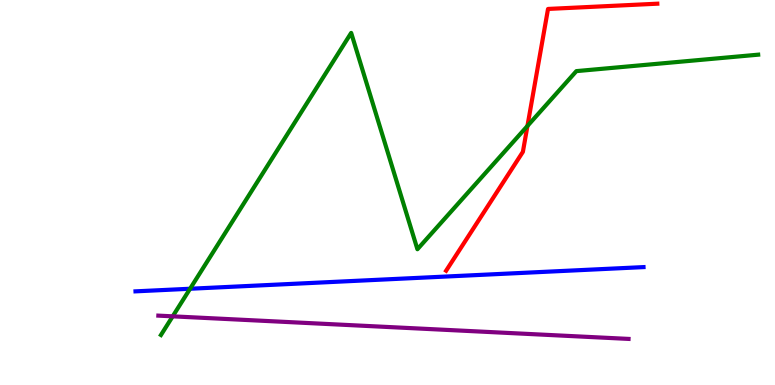[{'lines': ['blue', 'red'], 'intersections': []}, {'lines': ['green', 'red'], 'intersections': [{'x': 6.81, 'y': 6.73}]}, {'lines': ['purple', 'red'], 'intersections': []}, {'lines': ['blue', 'green'], 'intersections': [{'x': 2.45, 'y': 2.5}]}, {'lines': ['blue', 'purple'], 'intersections': []}, {'lines': ['green', 'purple'], 'intersections': [{'x': 2.23, 'y': 1.78}]}]